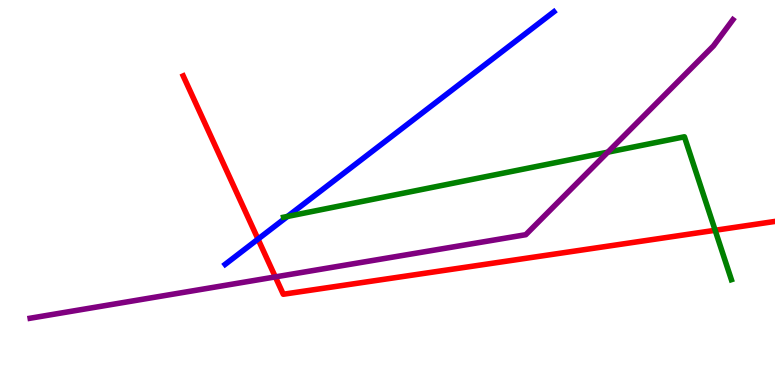[{'lines': ['blue', 'red'], 'intersections': [{'x': 3.33, 'y': 3.79}]}, {'lines': ['green', 'red'], 'intersections': [{'x': 9.23, 'y': 4.02}]}, {'lines': ['purple', 'red'], 'intersections': [{'x': 3.55, 'y': 2.81}]}, {'lines': ['blue', 'green'], 'intersections': [{'x': 3.71, 'y': 4.38}]}, {'lines': ['blue', 'purple'], 'intersections': []}, {'lines': ['green', 'purple'], 'intersections': [{'x': 7.84, 'y': 6.05}]}]